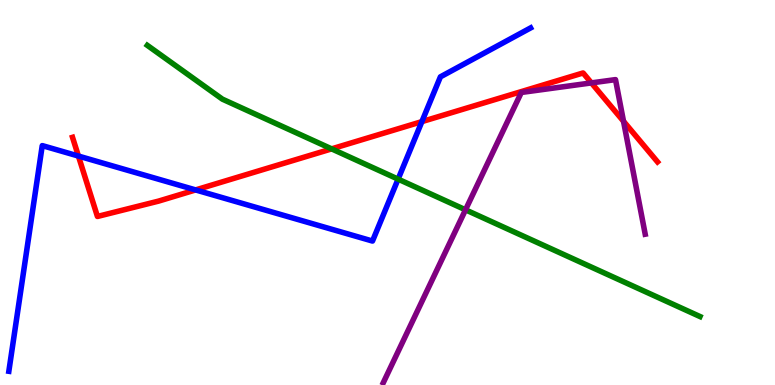[{'lines': ['blue', 'red'], 'intersections': [{'x': 1.01, 'y': 5.95}, {'x': 2.52, 'y': 5.07}, {'x': 5.44, 'y': 6.84}]}, {'lines': ['green', 'red'], 'intersections': [{'x': 4.28, 'y': 6.13}]}, {'lines': ['purple', 'red'], 'intersections': [{'x': 7.63, 'y': 7.85}, {'x': 8.05, 'y': 6.85}]}, {'lines': ['blue', 'green'], 'intersections': [{'x': 5.14, 'y': 5.35}]}, {'lines': ['blue', 'purple'], 'intersections': []}, {'lines': ['green', 'purple'], 'intersections': [{'x': 6.01, 'y': 4.55}]}]